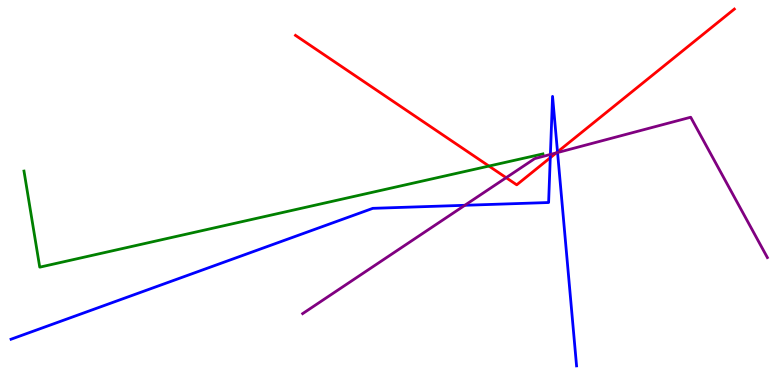[{'lines': ['blue', 'red'], 'intersections': [{'x': 7.1, 'y': 5.9}, {'x': 7.19, 'y': 6.05}]}, {'lines': ['green', 'red'], 'intersections': [{'x': 6.31, 'y': 5.69}]}, {'lines': ['purple', 'red'], 'intersections': [{'x': 6.53, 'y': 5.38}, {'x': 7.18, 'y': 6.03}]}, {'lines': ['blue', 'green'], 'intersections': []}, {'lines': ['blue', 'purple'], 'intersections': [{'x': 6.0, 'y': 4.67}, {'x': 7.1, 'y': 5.99}, {'x': 7.19, 'y': 6.04}]}, {'lines': ['green', 'purple'], 'intersections': []}]